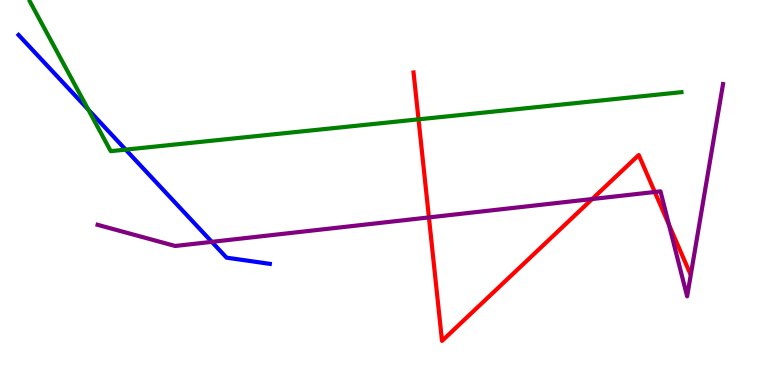[{'lines': ['blue', 'red'], 'intersections': []}, {'lines': ['green', 'red'], 'intersections': [{'x': 5.4, 'y': 6.9}]}, {'lines': ['purple', 'red'], 'intersections': [{'x': 5.53, 'y': 4.35}, {'x': 7.64, 'y': 4.83}, {'x': 8.45, 'y': 5.01}, {'x': 8.63, 'y': 4.16}]}, {'lines': ['blue', 'green'], 'intersections': [{'x': 1.14, 'y': 7.15}, {'x': 1.62, 'y': 6.11}]}, {'lines': ['blue', 'purple'], 'intersections': [{'x': 2.73, 'y': 3.72}]}, {'lines': ['green', 'purple'], 'intersections': []}]